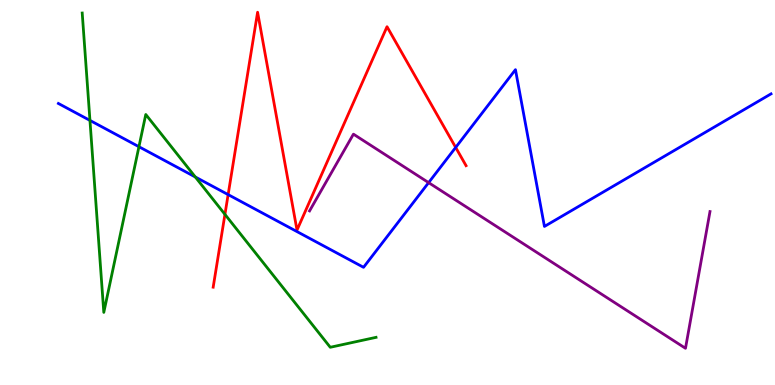[{'lines': ['blue', 'red'], 'intersections': [{'x': 2.94, 'y': 4.95}, {'x': 5.88, 'y': 6.17}]}, {'lines': ['green', 'red'], 'intersections': [{'x': 2.9, 'y': 4.43}]}, {'lines': ['purple', 'red'], 'intersections': []}, {'lines': ['blue', 'green'], 'intersections': [{'x': 1.16, 'y': 6.87}, {'x': 1.79, 'y': 6.19}, {'x': 2.52, 'y': 5.4}]}, {'lines': ['blue', 'purple'], 'intersections': [{'x': 5.53, 'y': 5.26}]}, {'lines': ['green', 'purple'], 'intersections': []}]